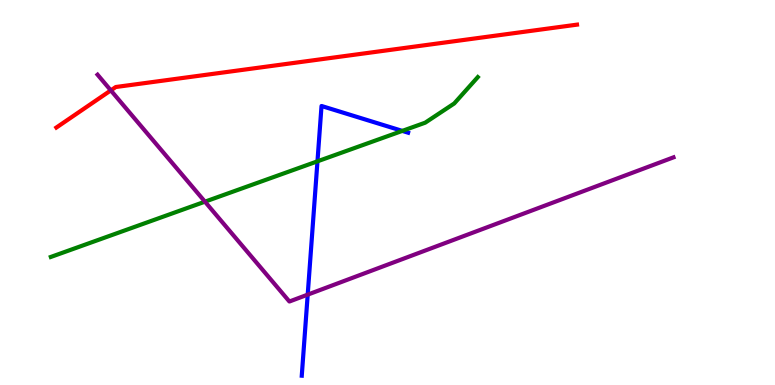[{'lines': ['blue', 'red'], 'intersections': []}, {'lines': ['green', 'red'], 'intersections': []}, {'lines': ['purple', 'red'], 'intersections': [{'x': 1.43, 'y': 7.65}]}, {'lines': ['blue', 'green'], 'intersections': [{'x': 4.1, 'y': 5.81}, {'x': 5.19, 'y': 6.6}]}, {'lines': ['blue', 'purple'], 'intersections': [{'x': 3.97, 'y': 2.35}]}, {'lines': ['green', 'purple'], 'intersections': [{'x': 2.64, 'y': 4.76}]}]